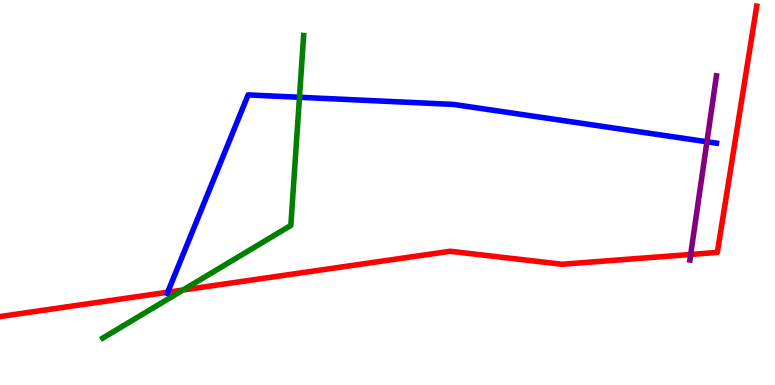[{'lines': ['blue', 'red'], 'intersections': [{'x': 2.16, 'y': 2.41}]}, {'lines': ['green', 'red'], 'intersections': [{'x': 2.36, 'y': 2.47}]}, {'lines': ['purple', 'red'], 'intersections': [{'x': 8.91, 'y': 3.39}]}, {'lines': ['blue', 'green'], 'intersections': [{'x': 3.86, 'y': 7.47}]}, {'lines': ['blue', 'purple'], 'intersections': [{'x': 9.12, 'y': 6.32}]}, {'lines': ['green', 'purple'], 'intersections': []}]